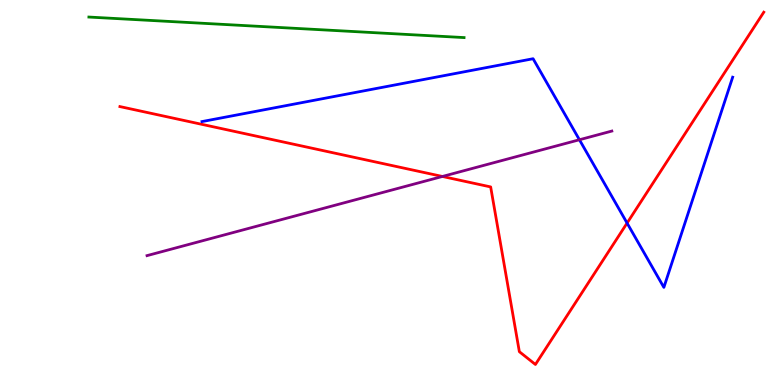[{'lines': ['blue', 'red'], 'intersections': [{'x': 8.09, 'y': 4.21}]}, {'lines': ['green', 'red'], 'intersections': []}, {'lines': ['purple', 'red'], 'intersections': [{'x': 5.71, 'y': 5.42}]}, {'lines': ['blue', 'green'], 'intersections': []}, {'lines': ['blue', 'purple'], 'intersections': [{'x': 7.48, 'y': 6.37}]}, {'lines': ['green', 'purple'], 'intersections': []}]